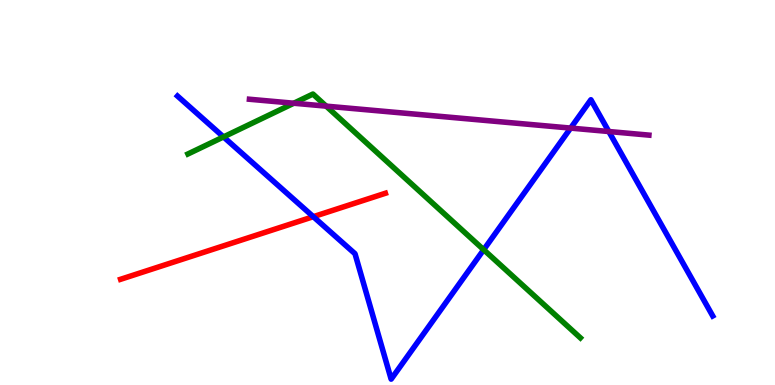[{'lines': ['blue', 'red'], 'intersections': [{'x': 4.04, 'y': 4.37}]}, {'lines': ['green', 'red'], 'intersections': []}, {'lines': ['purple', 'red'], 'intersections': []}, {'lines': ['blue', 'green'], 'intersections': [{'x': 2.88, 'y': 6.44}, {'x': 6.24, 'y': 3.51}]}, {'lines': ['blue', 'purple'], 'intersections': [{'x': 7.36, 'y': 6.67}, {'x': 7.86, 'y': 6.58}]}, {'lines': ['green', 'purple'], 'intersections': [{'x': 3.79, 'y': 7.32}, {'x': 4.21, 'y': 7.24}]}]